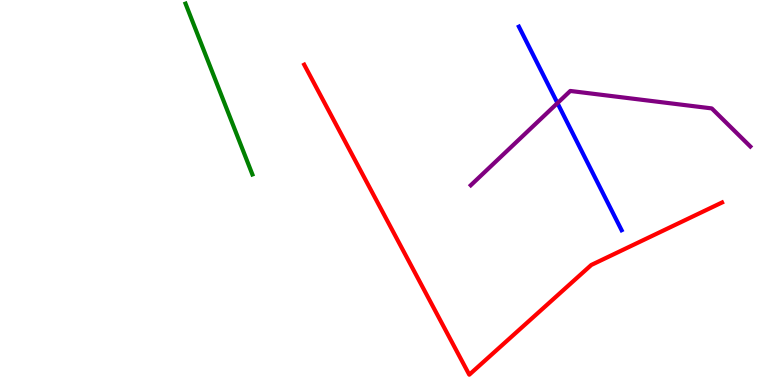[{'lines': ['blue', 'red'], 'intersections': []}, {'lines': ['green', 'red'], 'intersections': []}, {'lines': ['purple', 'red'], 'intersections': []}, {'lines': ['blue', 'green'], 'intersections': []}, {'lines': ['blue', 'purple'], 'intersections': [{'x': 7.19, 'y': 7.32}]}, {'lines': ['green', 'purple'], 'intersections': []}]